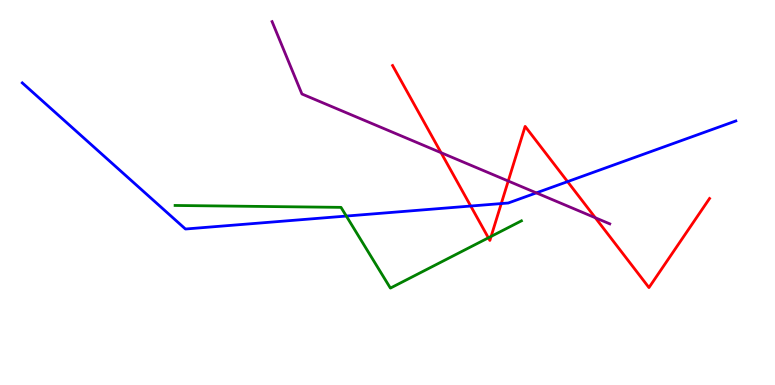[{'lines': ['blue', 'red'], 'intersections': [{'x': 6.07, 'y': 4.65}, {'x': 6.47, 'y': 4.71}, {'x': 7.32, 'y': 5.28}]}, {'lines': ['green', 'red'], 'intersections': [{'x': 6.3, 'y': 3.82}, {'x': 6.34, 'y': 3.86}]}, {'lines': ['purple', 'red'], 'intersections': [{'x': 5.69, 'y': 6.03}, {'x': 6.56, 'y': 5.3}, {'x': 7.68, 'y': 4.34}]}, {'lines': ['blue', 'green'], 'intersections': [{'x': 4.47, 'y': 4.39}]}, {'lines': ['blue', 'purple'], 'intersections': [{'x': 6.92, 'y': 4.99}]}, {'lines': ['green', 'purple'], 'intersections': []}]